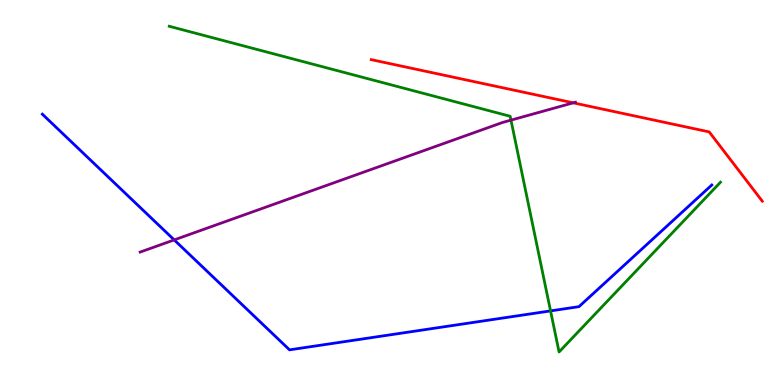[{'lines': ['blue', 'red'], 'intersections': []}, {'lines': ['green', 'red'], 'intersections': []}, {'lines': ['purple', 'red'], 'intersections': [{'x': 7.4, 'y': 7.33}]}, {'lines': ['blue', 'green'], 'intersections': [{'x': 7.1, 'y': 1.92}]}, {'lines': ['blue', 'purple'], 'intersections': [{'x': 2.25, 'y': 3.77}]}, {'lines': ['green', 'purple'], 'intersections': [{'x': 6.59, 'y': 6.88}]}]